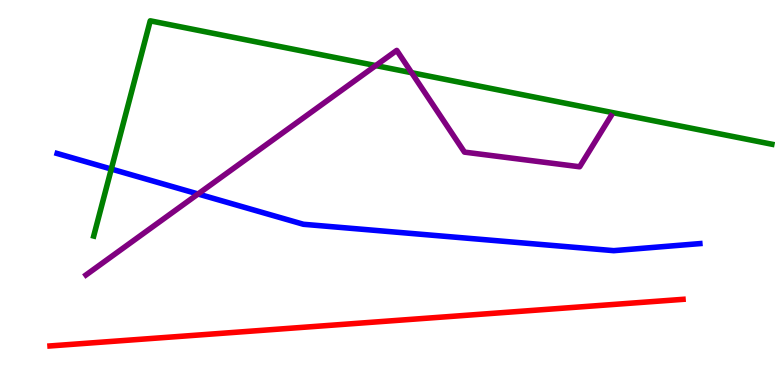[{'lines': ['blue', 'red'], 'intersections': []}, {'lines': ['green', 'red'], 'intersections': []}, {'lines': ['purple', 'red'], 'intersections': []}, {'lines': ['blue', 'green'], 'intersections': [{'x': 1.44, 'y': 5.61}]}, {'lines': ['blue', 'purple'], 'intersections': [{'x': 2.56, 'y': 4.96}]}, {'lines': ['green', 'purple'], 'intersections': [{'x': 4.85, 'y': 8.3}, {'x': 5.31, 'y': 8.11}]}]